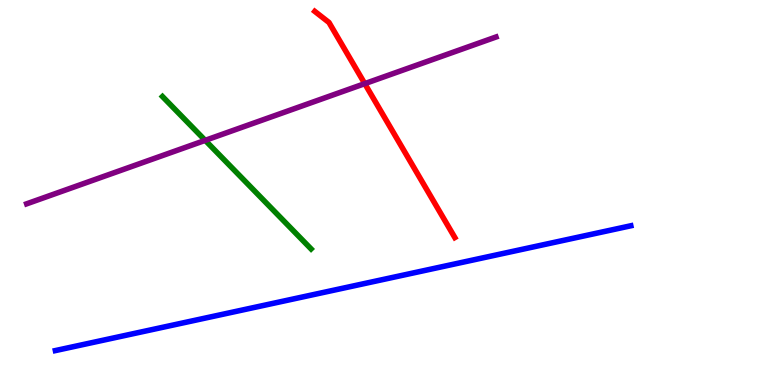[{'lines': ['blue', 'red'], 'intersections': []}, {'lines': ['green', 'red'], 'intersections': []}, {'lines': ['purple', 'red'], 'intersections': [{'x': 4.71, 'y': 7.83}]}, {'lines': ['blue', 'green'], 'intersections': []}, {'lines': ['blue', 'purple'], 'intersections': []}, {'lines': ['green', 'purple'], 'intersections': [{'x': 2.65, 'y': 6.35}]}]